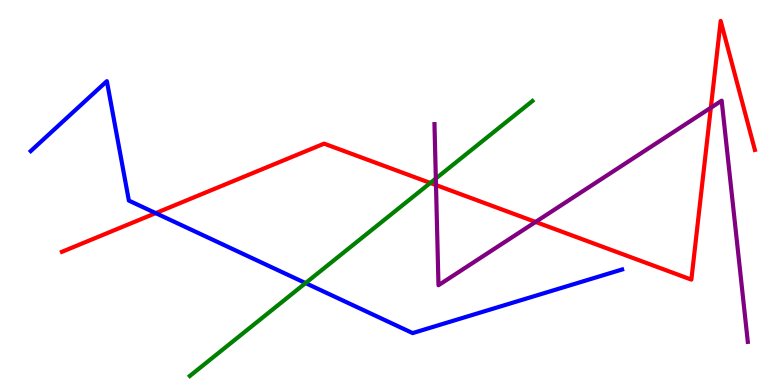[{'lines': ['blue', 'red'], 'intersections': [{'x': 2.01, 'y': 4.46}]}, {'lines': ['green', 'red'], 'intersections': [{'x': 5.55, 'y': 5.25}]}, {'lines': ['purple', 'red'], 'intersections': [{'x': 5.63, 'y': 5.19}, {'x': 6.91, 'y': 4.24}, {'x': 9.17, 'y': 7.2}]}, {'lines': ['blue', 'green'], 'intersections': [{'x': 3.94, 'y': 2.65}]}, {'lines': ['blue', 'purple'], 'intersections': []}, {'lines': ['green', 'purple'], 'intersections': [{'x': 5.62, 'y': 5.36}]}]